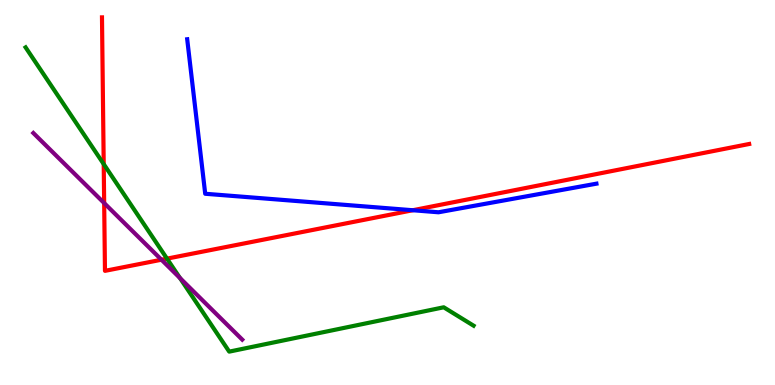[{'lines': ['blue', 'red'], 'intersections': [{'x': 5.33, 'y': 4.54}]}, {'lines': ['green', 'red'], 'intersections': [{'x': 1.34, 'y': 5.74}, {'x': 2.15, 'y': 3.28}]}, {'lines': ['purple', 'red'], 'intersections': [{'x': 1.34, 'y': 4.73}, {'x': 2.08, 'y': 3.25}]}, {'lines': ['blue', 'green'], 'intersections': []}, {'lines': ['blue', 'purple'], 'intersections': []}, {'lines': ['green', 'purple'], 'intersections': [{'x': 2.32, 'y': 2.78}]}]